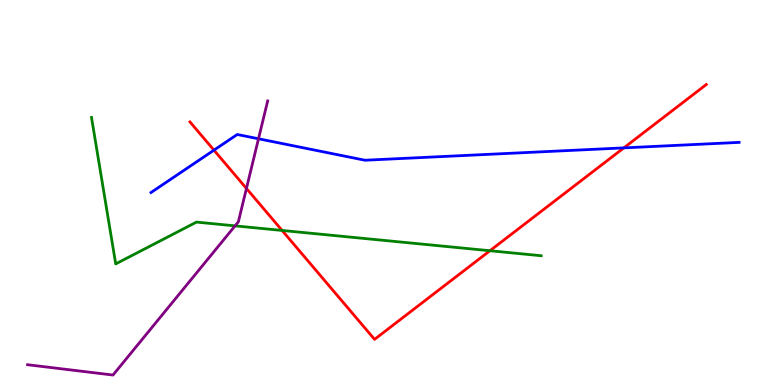[{'lines': ['blue', 'red'], 'intersections': [{'x': 2.76, 'y': 6.1}, {'x': 8.05, 'y': 6.16}]}, {'lines': ['green', 'red'], 'intersections': [{'x': 3.64, 'y': 4.01}, {'x': 6.32, 'y': 3.49}]}, {'lines': ['purple', 'red'], 'intersections': [{'x': 3.18, 'y': 5.11}]}, {'lines': ['blue', 'green'], 'intersections': []}, {'lines': ['blue', 'purple'], 'intersections': [{'x': 3.34, 'y': 6.4}]}, {'lines': ['green', 'purple'], 'intersections': [{'x': 3.03, 'y': 4.13}]}]